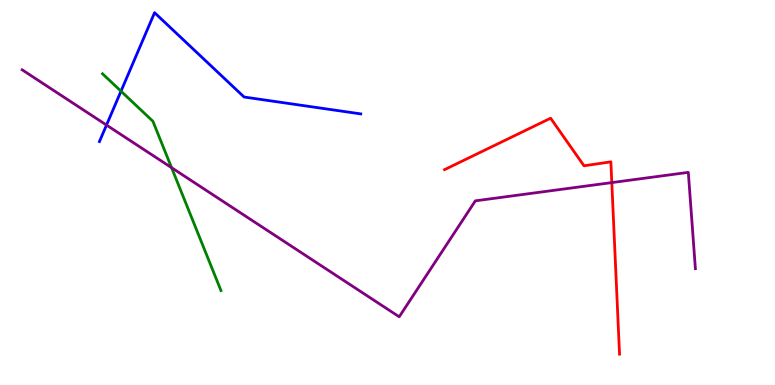[{'lines': ['blue', 'red'], 'intersections': []}, {'lines': ['green', 'red'], 'intersections': []}, {'lines': ['purple', 'red'], 'intersections': [{'x': 7.89, 'y': 5.26}]}, {'lines': ['blue', 'green'], 'intersections': [{'x': 1.56, 'y': 7.63}]}, {'lines': ['blue', 'purple'], 'intersections': [{'x': 1.37, 'y': 6.75}]}, {'lines': ['green', 'purple'], 'intersections': [{'x': 2.21, 'y': 5.64}]}]